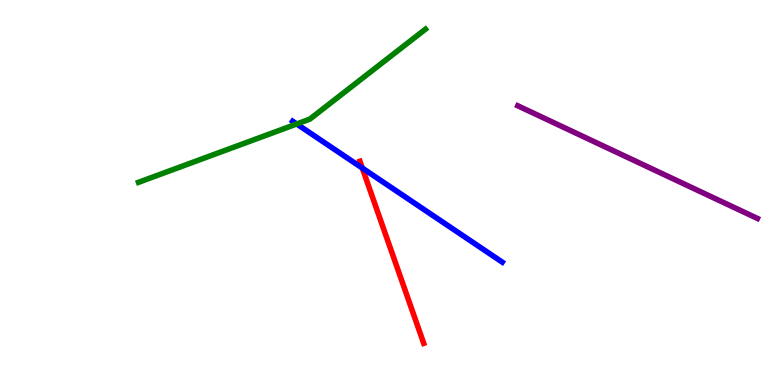[{'lines': ['blue', 'red'], 'intersections': [{'x': 4.67, 'y': 5.63}]}, {'lines': ['green', 'red'], 'intersections': []}, {'lines': ['purple', 'red'], 'intersections': []}, {'lines': ['blue', 'green'], 'intersections': [{'x': 3.83, 'y': 6.78}]}, {'lines': ['blue', 'purple'], 'intersections': []}, {'lines': ['green', 'purple'], 'intersections': []}]